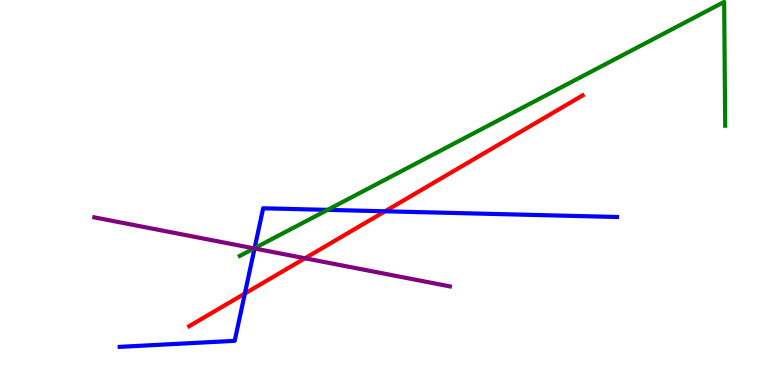[{'lines': ['blue', 'red'], 'intersections': [{'x': 3.16, 'y': 2.38}, {'x': 4.97, 'y': 4.51}]}, {'lines': ['green', 'red'], 'intersections': []}, {'lines': ['purple', 'red'], 'intersections': [{'x': 3.94, 'y': 3.29}]}, {'lines': ['blue', 'green'], 'intersections': [{'x': 3.29, 'y': 3.55}, {'x': 4.23, 'y': 4.55}]}, {'lines': ['blue', 'purple'], 'intersections': [{'x': 3.28, 'y': 3.55}]}, {'lines': ['green', 'purple'], 'intersections': [{'x': 3.28, 'y': 3.55}]}]